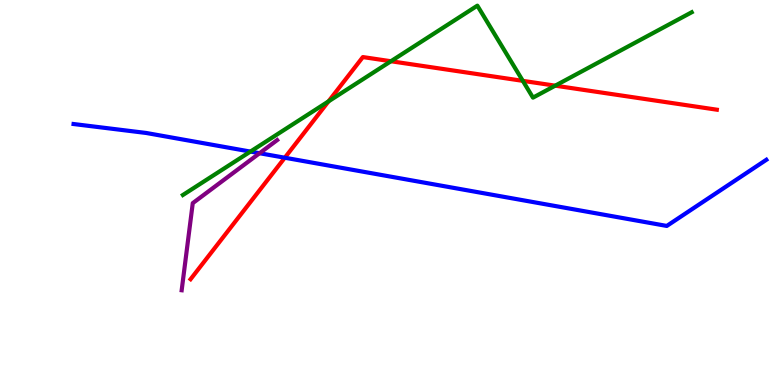[{'lines': ['blue', 'red'], 'intersections': [{'x': 3.67, 'y': 5.9}]}, {'lines': ['green', 'red'], 'intersections': [{'x': 4.24, 'y': 7.37}, {'x': 5.04, 'y': 8.41}, {'x': 6.75, 'y': 7.9}, {'x': 7.16, 'y': 7.77}]}, {'lines': ['purple', 'red'], 'intersections': []}, {'lines': ['blue', 'green'], 'intersections': [{'x': 3.23, 'y': 6.06}]}, {'lines': ['blue', 'purple'], 'intersections': [{'x': 3.35, 'y': 6.02}]}, {'lines': ['green', 'purple'], 'intersections': []}]